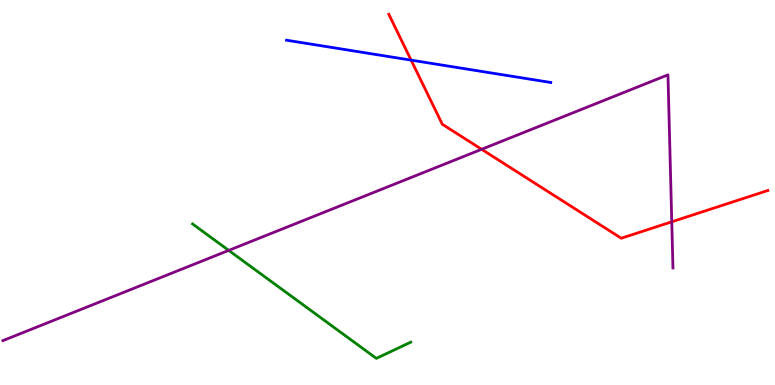[{'lines': ['blue', 'red'], 'intersections': [{'x': 5.3, 'y': 8.44}]}, {'lines': ['green', 'red'], 'intersections': []}, {'lines': ['purple', 'red'], 'intersections': [{'x': 6.21, 'y': 6.12}, {'x': 8.67, 'y': 4.24}]}, {'lines': ['blue', 'green'], 'intersections': []}, {'lines': ['blue', 'purple'], 'intersections': []}, {'lines': ['green', 'purple'], 'intersections': [{'x': 2.95, 'y': 3.5}]}]